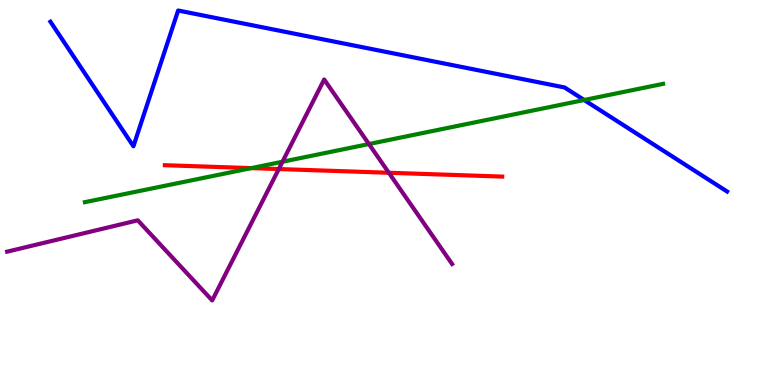[{'lines': ['blue', 'red'], 'intersections': []}, {'lines': ['green', 'red'], 'intersections': [{'x': 3.24, 'y': 5.63}]}, {'lines': ['purple', 'red'], 'intersections': [{'x': 3.6, 'y': 5.61}, {'x': 5.02, 'y': 5.51}]}, {'lines': ['blue', 'green'], 'intersections': [{'x': 7.54, 'y': 7.4}]}, {'lines': ['blue', 'purple'], 'intersections': []}, {'lines': ['green', 'purple'], 'intersections': [{'x': 3.65, 'y': 5.8}, {'x': 4.76, 'y': 6.26}]}]